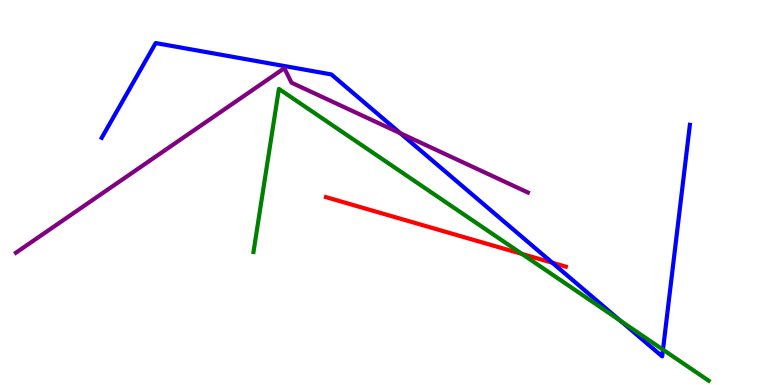[{'lines': ['blue', 'red'], 'intersections': [{'x': 7.13, 'y': 3.18}]}, {'lines': ['green', 'red'], 'intersections': [{'x': 6.74, 'y': 3.4}]}, {'lines': ['purple', 'red'], 'intersections': []}, {'lines': ['blue', 'green'], 'intersections': [{'x': 8.0, 'y': 1.67}, {'x': 8.55, 'y': 0.918}]}, {'lines': ['blue', 'purple'], 'intersections': [{'x': 5.17, 'y': 6.54}]}, {'lines': ['green', 'purple'], 'intersections': []}]